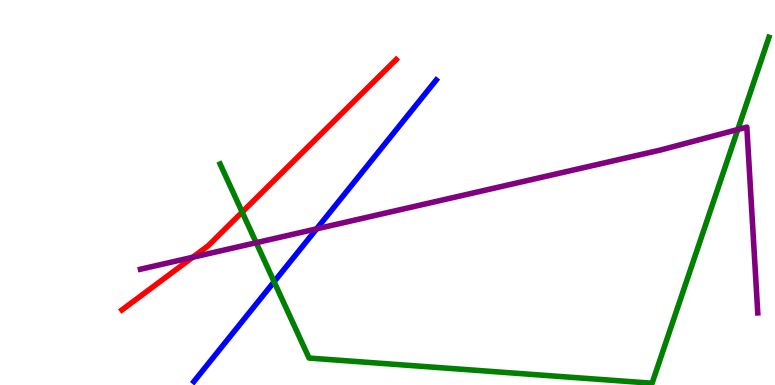[{'lines': ['blue', 'red'], 'intersections': []}, {'lines': ['green', 'red'], 'intersections': [{'x': 3.12, 'y': 4.49}]}, {'lines': ['purple', 'red'], 'intersections': [{'x': 2.49, 'y': 3.32}]}, {'lines': ['blue', 'green'], 'intersections': [{'x': 3.54, 'y': 2.68}]}, {'lines': ['blue', 'purple'], 'intersections': [{'x': 4.09, 'y': 4.06}]}, {'lines': ['green', 'purple'], 'intersections': [{'x': 3.31, 'y': 3.7}, {'x': 9.52, 'y': 6.64}]}]